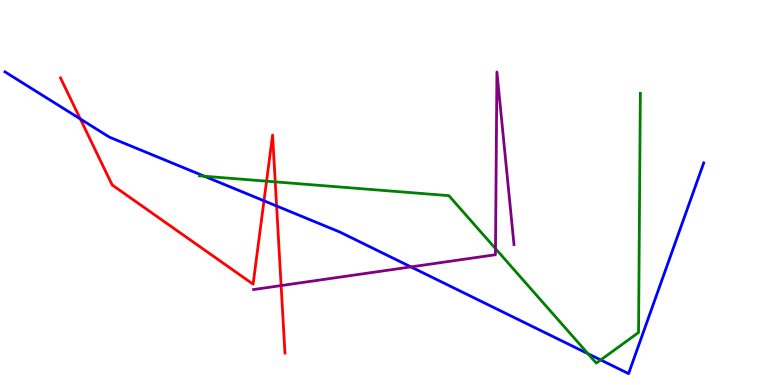[{'lines': ['blue', 'red'], 'intersections': [{'x': 1.04, 'y': 6.91}, {'x': 3.41, 'y': 4.78}, {'x': 3.57, 'y': 4.65}]}, {'lines': ['green', 'red'], 'intersections': [{'x': 3.44, 'y': 5.29}, {'x': 3.55, 'y': 5.28}]}, {'lines': ['purple', 'red'], 'intersections': [{'x': 3.63, 'y': 2.58}]}, {'lines': ['blue', 'green'], 'intersections': [{'x': 2.64, 'y': 5.42}, {'x': 7.59, 'y': 0.812}, {'x': 7.75, 'y': 0.651}]}, {'lines': ['blue', 'purple'], 'intersections': [{'x': 5.3, 'y': 3.07}]}, {'lines': ['green', 'purple'], 'intersections': [{'x': 6.39, 'y': 3.54}]}]